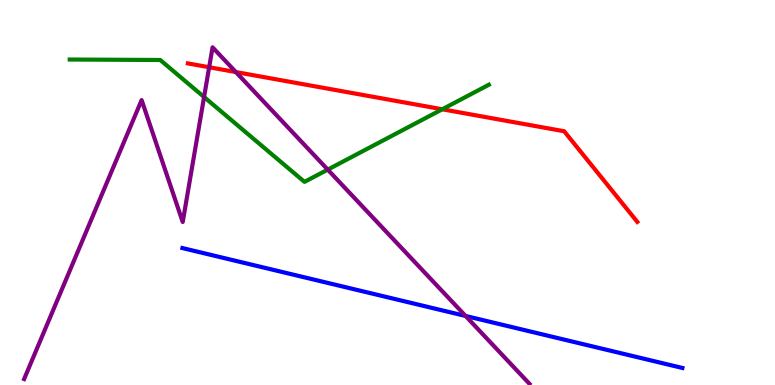[{'lines': ['blue', 'red'], 'intersections': []}, {'lines': ['green', 'red'], 'intersections': [{'x': 5.71, 'y': 7.16}]}, {'lines': ['purple', 'red'], 'intersections': [{'x': 2.7, 'y': 8.25}, {'x': 3.04, 'y': 8.13}]}, {'lines': ['blue', 'green'], 'intersections': []}, {'lines': ['blue', 'purple'], 'intersections': [{'x': 6.01, 'y': 1.79}]}, {'lines': ['green', 'purple'], 'intersections': [{'x': 2.63, 'y': 7.48}, {'x': 4.23, 'y': 5.59}]}]